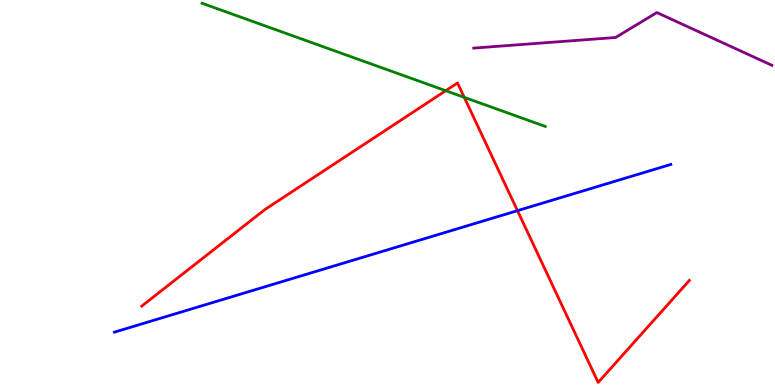[{'lines': ['blue', 'red'], 'intersections': [{'x': 6.68, 'y': 4.53}]}, {'lines': ['green', 'red'], 'intersections': [{'x': 5.75, 'y': 7.64}, {'x': 5.99, 'y': 7.47}]}, {'lines': ['purple', 'red'], 'intersections': []}, {'lines': ['blue', 'green'], 'intersections': []}, {'lines': ['blue', 'purple'], 'intersections': []}, {'lines': ['green', 'purple'], 'intersections': []}]